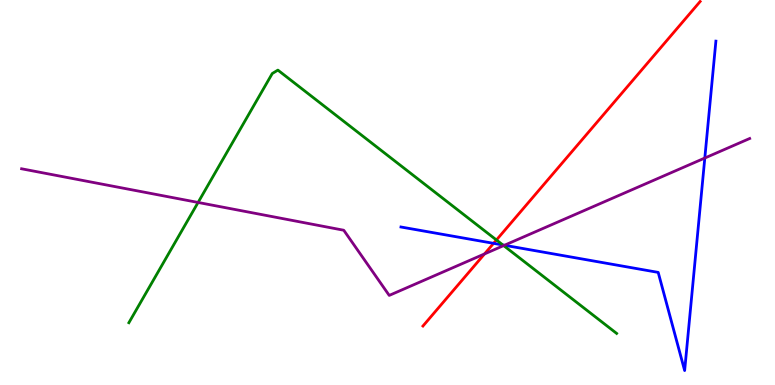[{'lines': ['blue', 'red'], 'intersections': [{'x': 6.37, 'y': 3.68}]}, {'lines': ['green', 'red'], 'intersections': [{'x': 6.41, 'y': 3.77}]}, {'lines': ['purple', 'red'], 'intersections': [{'x': 6.25, 'y': 3.4}]}, {'lines': ['blue', 'green'], 'intersections': [{'x': 6.49, 'y': 3.64}]}, {'lines': ['blue', 'purple'], 'intersections': [{'x': 6.51, 'y': 3.63}, {'x': 9.09, 'y': 5.9}]}, {'lines': ['green', 'purple'], 'intersections': [{'x': 2.56, 'y': 4.74}, {'x': 6.5, 'y': 3.62}]}]